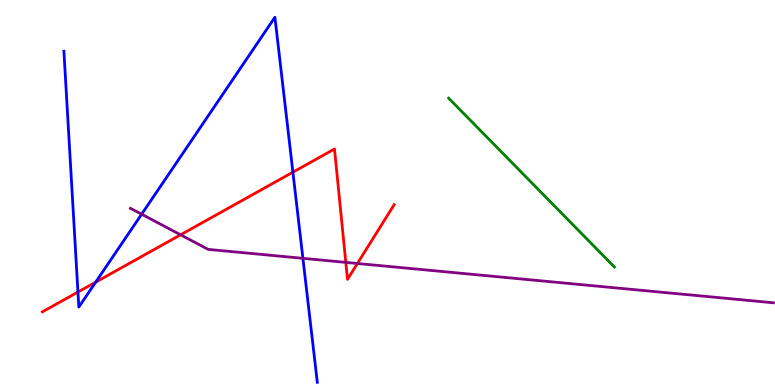[{'lines': ['blue', 'red'], 'intersections': [{'x': 1.01, 'y': 2.41}, {'x': 1.23, 'y': 2.67}, {'x': 3.78, 'y': 5.53}]}, {'lines': ['green', 'red'], 'intersections': []}, {'lines': ['purple', 'red'], 'intersections': [{'x': 2.33, 'y': 3.9}, {'x': 4.46, 'y': 3.18}, {'x': 4.61, 'y': 3.16}]}, {'lines': ['blue', 'green'], 'intersections': []}, {'lines': ['blue', 'purple'], 'intersections': [{'x': 1.83, 'y': 4.44}, {'x': 3.91, 'y': 3.29}]}, {'lines': ['green', 'purple'], 'intersections': []}]